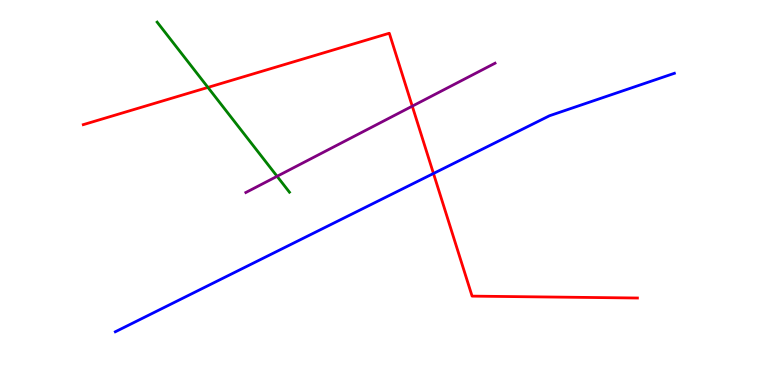[{'lines': ['blue', 'red'], 'intersections': [{'x': 5.59, 'y': 5.49}]}, {'lines': ['green', 'red'], 'intersections': [{'x': 2.68, 'y': 7.73}]}, {'lines': ['purple', 'red'], 'intersections': [{'x': 5.32, 'y': 7.24}]}, {'lines': ['blue', 'green'], 'intersections': []}, {'lines': ['blue', 'purple'], 'intersections': []}, {'lines': ['green', 'purple'], 'intersections': [{'x': 3.58, 'y': 5.42}]}]